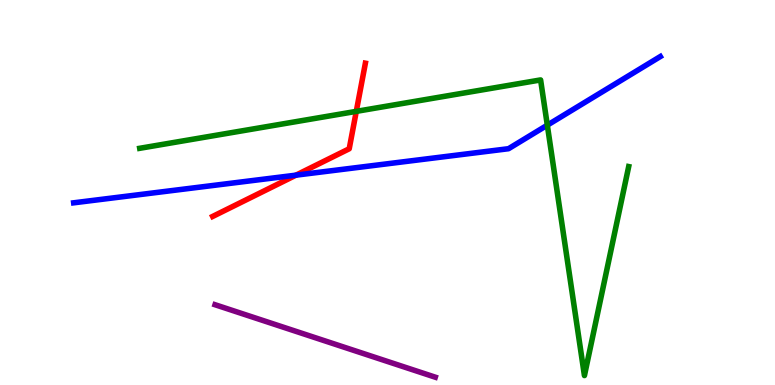[{'lines': ['blue', 'red'], 'intersections': [{'x': 3.82, 'y': 5.45}]}, {'lines': ['green', 'red'], 'intersections': [{'x': 4.6, 'y': 7.11}]}, {'lines': ['purple', 'red'], 'intersections': []}, {'lines': ['blue', 'green'], 'intersections': [{'x': 7.06, 'y': 6.75}]}, {'lines': ['blue', 'purple'], 'intersections': []}, {'lines': ['green', 'purple'], 'intersections': []}]